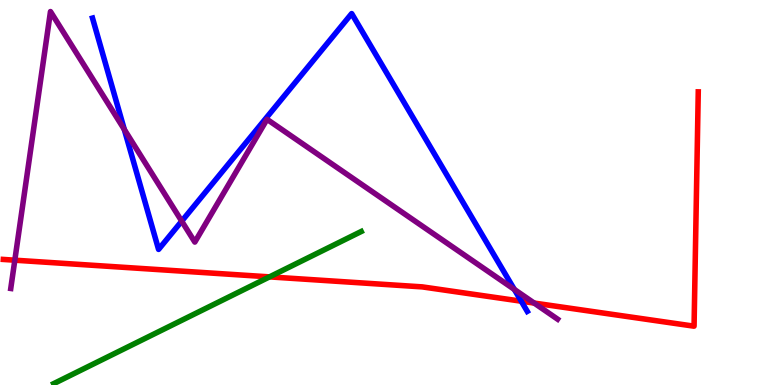[{'lines': ['blue', 'red'], 'intersections': [{'x': 6.73, 'y': 2.18}]}, {'lines': ['green', 'red'], 'intersections': [{'x': 3.48, 'y': 2.81}]}, {'lines': ['purple', 'red'], 'intersections': [{'x': 0.191, 'y': 3.24}, {'x': 6.89, 'y': 2.13}]}, {'lines': ['blue', 'green'], 'intersections': []}, {'lines': ['blue', 'purple'], 'intersections': [{'x': 1.6, 'y': 6.64}, {'x': 2.34, 'y': 4.26}, {'x': 6.64, 'y': 2.48}]}, {'lines': ['green', 'purple'], 'intersections': []}]